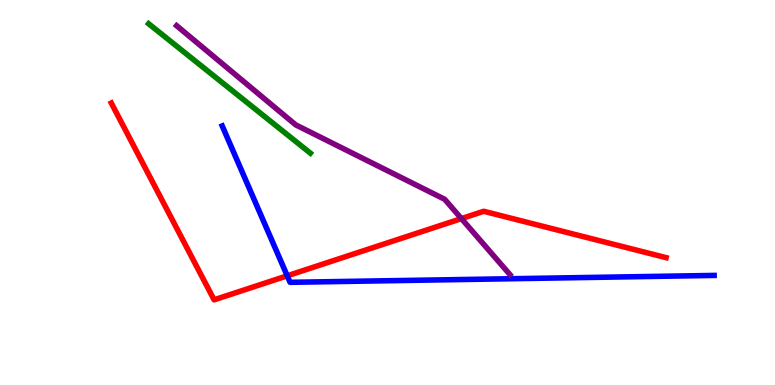[{'lines': ['blue', 'red'], 'intersections': [{'x': 3.71, 'y': 2.84}]}, {'lines': ['green', 'red'], 'intersections': []}, {'lines': ['purple', 'red'], 'intersections': [{'x': 5.95, 'y': 4.32}]}, {'lines': ['blue', 'green'], 'intersections': []}, {'lines': ['blue', 'purple'], 'intersections': []}, {'lines': ['green', 'purple'], 'intersections': []}]